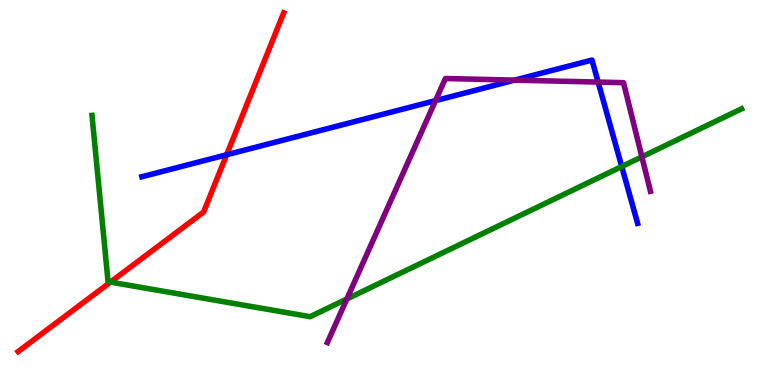[{'lines': ['blue', 'red'], 'intersections': [{'x': 2.92, 'y': 5.98}]}, {'lines': ['green', 'red'], 'intersections': [{'x': 1.43, 'y': 2.67}]}, {'lines': ['purple', 'red'], 'intersections': []}, {'lines': ['blue', 'green'], 'intersections': [{'x': 8.02, 'y': 5.67}]}, {'lines': ['blue', 'purple'], 'intersections': [{'x': 5.62, 'y': 7.39}, {'x': 6.64, 'y': 7.92}, {'x': 7.72, 'y': 7.87}]}, {'lines': ['green', 'purple'], 'intersections': [{'x': 4.48, 'y': 2.23}, {'x': 8.28, 'y': 5.93}]}]